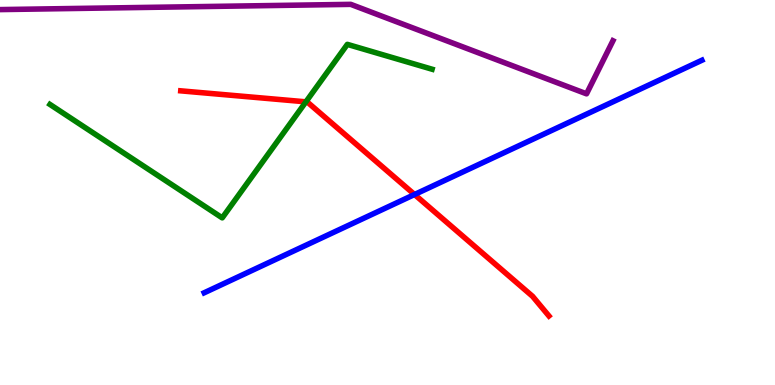[{'lines': ['blue', 'red'], 'intersections': [{'x': 5.35, 'y': 4.95}]}, {'lines': ['green', 'red'], 'intersections': [{'x': 3.95, 'y': 7.35}]}, {'lines': ['purple', 'red'], 'intersections': []}, {'lines': ['blue', 'green'], 'intersections': []}, {'lines': ['blue', 'purple'], 'intersections': []}, {'lines': ['green', 'purple'], 'intersections': []}]